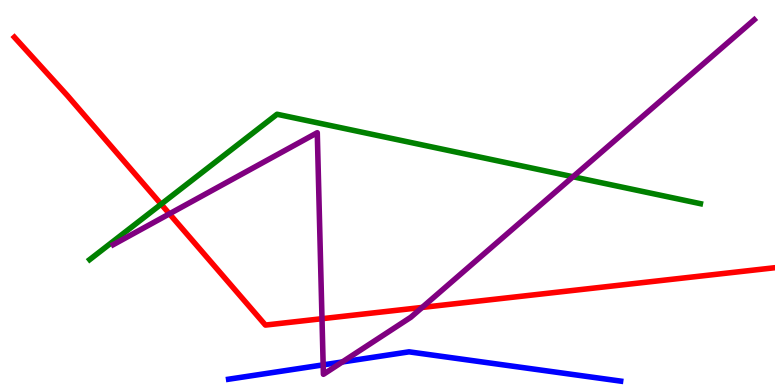[{'lines': ['blue', 'red'], 'intersections': []}, {'lines': ['green', 'red'], 'intersections': [{'x': 2.08, 'y': 4.7}]}, {'lines': ['purple', 'red'], 'intersections': [{'x': 2.19, 'y': 4.45}, {'x': 4.15, 'y': 1.72}, {'x': 5.45, 'y': 2.01}]}, {'lines': ['blue', 'green'], 'intersections': []}, {'lines': ['blue', 'purple'], 'intersections': [{'x': 4.17, 'y': 0.523}, {'x': 4.42, 'y': 0.598}]}, {'lines': ['green', 'purple'], 'intersections': [{'x': 7.39, 'y': 5.41}]}]